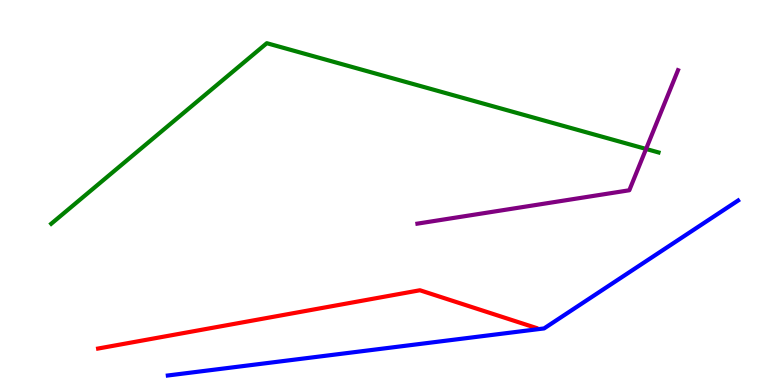[{'lines': ['blue', 'red'], 'intersections': []}, {'lines': ['green', 'red'], 'intersections': []}, {'lines': ['purple', 'red'], 'intersections': []}, {'lines': ['blue', 'green'], 'intersections': []}, {'lines': ['blue', 'purple'], 'intersections': []}, {'lines': ['green', 'purple'], 'intersections': [{'x': 8.34, 'y': 6.13}]}]